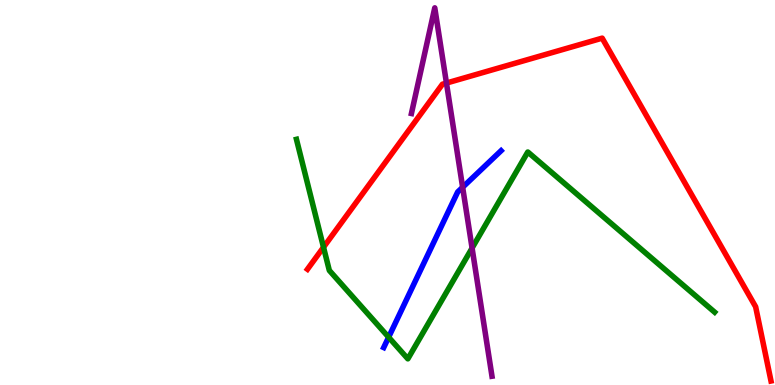[{'lines': ['blue', 'red'], 'intersections': []}, {'lines': ['green', 'red'], 'intersections': [{'x': 4.17, 'y': 3.58}]}, {'lines': ['purple', 'red'], 'intersections': [{'x': 5.76, 'y': 7.84}]}, {'lines': ['blue', 'green'], 'intersections': [{'x': 5.01, 'y': 1.24}]}, {'lines': ['blue', 'purple'], 'intersections': [{'x': 5.97, 'y': 5.14}]}, {'lines': ['green', 'purple'], 'intersections': [{'x': 6.09, 'y': 3.56}]}]